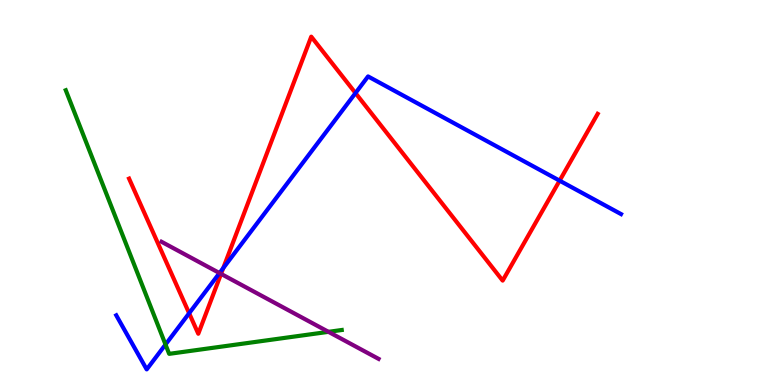[{'lines': ['blue', 'red'], 'intersections': [{'x': 2.44, 'y': 1.86}, {'x': 2.88, 'y': 3.04}, {'x': 4.59, 'y': 7.58}, {'x': 7.22, 'y': 5.31}]}, {'lines': ['green', 'red'], 'intersections': []}, {'lines': ['purple', 'red'], 'intersections': [{'x': 2.85, 'y': 2.89}]}, {'lines': ['blue', 'green'], 'intersections': [{'x': 2.14, 'y': 1.05}]}, {'lines': ['blue', 'purple'], 'intersections': [{'x': 2.83, 'y': 2.91}]}, {'lines': ['green', 'purple'], 'intersections': [{'x': 4.24, 'y': 1.38}]}]